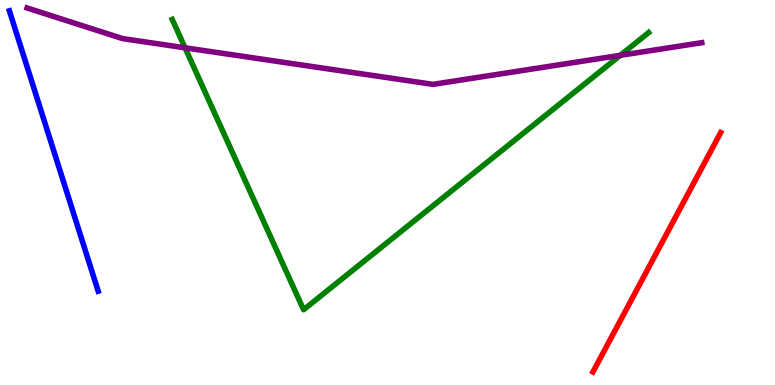[{'lines': ['blue', 'red'], 'intersections': []}, {'lines': ['green', 'red'], 'intersections': []}, {'lines': ['purple', 'red'], 'intersections': []}, {'lines': ['blue', 'green'], 'intersections': []}, {'lines': ['blue', 'purple'], 'intersections': []}, {'lines': ['green', 'purple'], 'intersections': [{'x': 2.39, 'y': 8.76}, {'x': 8.0, 'y': 8.56}]}]